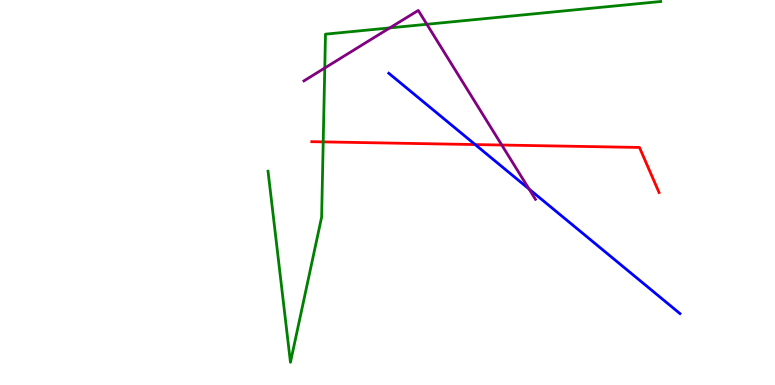[{'lines': ['blue', 'red'], 'intersections': [{'x': 6.13, 'y': 6.25}]}, {'lines': ['green', 'red'], 'intersections': [{'x': 4.17, 'y': 6.31}]}, {'lines': ['purple', 'red'], 'intersections': [{'x': 6.47, 'y': 6.23}]}, {'lines': ['blue', 'green'], 'intersections': []}, {'lines': ['blue', 'purple'], 'intersections': [{'x': 6.83, 'y': 5.09}]}, {'lines': ['green', 'purple'], 'intersections': [{'x': 4.19, 'y': 8.23}, {'x': 5.03, 'y': 9.28}, {'x': 5.51, 'y': 9.37}]}]